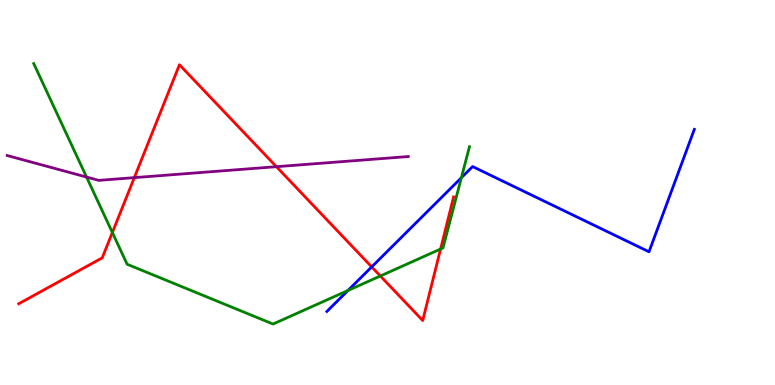[{'lines': ['blue', 'red'], 'intersections': [{'x': 4.8, 'y': 3.07}]}, {'lines': ['green', 'red'], 'intersections': [{'x': 1.45, 'y': 3.96}, {'x': 4.91, 'y': 2.83}, {'x': 5.68, 'y': 3.53}]}, {'lines': ['purple', 'red'], 'intersections': [{'x': 1.73, 'y': 5.39}, {'x': 3.57, 'y': 5.67}]}, {'lines': ['blue', 'green'], 'intersections': [{'x': 4.49, 'y': 2.45}, {'x': 5.95, 'y': 5.38}]}, {'lines': ['blue', 'purple'], 'intersections': []}, {'lines': ['green', 'purple'], 'intersections': [{'x': 1.12, 'y': 5.4}]}]